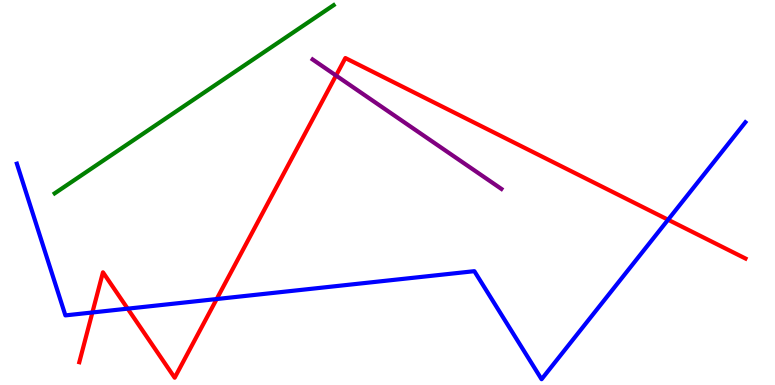[{'lines': ['blue', 'red'], 'intersections': [{'x': 1.19, 'y': 1.88}, {'x': 1.65, 'y': 1.98}, {'x': 2.8, 'y': 2.23}, {'x': 8.62, 'y': 4.29}]}, {'lines': ['green', 'red'], 'intersections': []}, {'lines': ['purple', 'red'], 'intersections': [{'x': 4.34, 'y': 8.04}]}, {'lines': ['blue', 'green'], 'intersections': []}, {'lines': ['blue', 'purple'], 'intersections': []}, {'lines': ['green', 'purple'], 'intersections': []}]